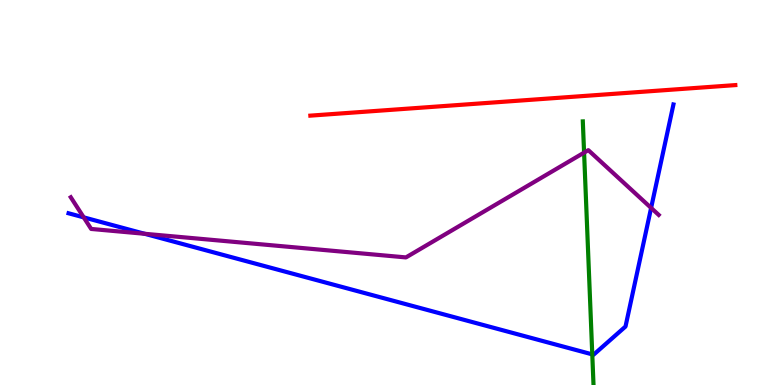[{'lines': ['blue', 'red'], 'intersections': []}, {'lines': ['green', 'red'], 'intersections': []}, {'lines': ['purple', 'red'], 'intersections': []}, {'lines': ['blue', 'green'], 'intersections': [{'x': 7.64, 'y': 0.795}]}, {'lines': ['blue', 'purple'], 'intersections': [{'x': 1.08, 'y': 4.35}, {'x': 1.87, 'y': 3.93}, {'x': 8.4, 'y': 4.6}]}, {'lines': ['green', 'purple'], 'intersections': [{'x': 7.54, 'y': 6.04}]}]